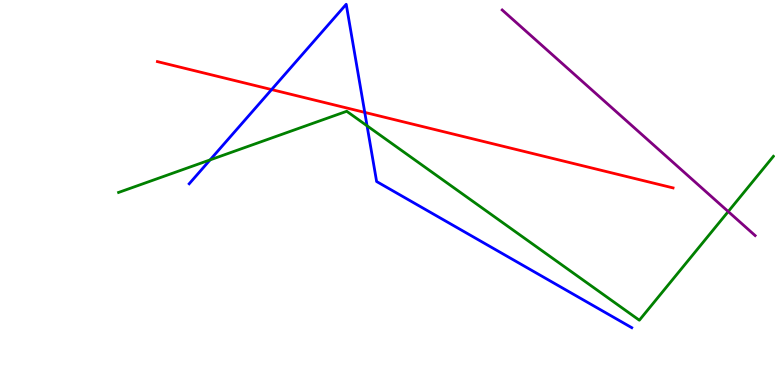[{'lines': ['blue', 'red'], 'intersections': [{'x': 3.5, 'y': 7.67}, {'x': 4.71, 'y': 7.08}]}, {'lines': ['green', 'red'], 'intersections': []}, {'lines': ['purple', 'red'], 'intersections': []}, {'lines': ['blue', 'green'], 'intersections': [{'x': 2.71, 'y': 5.85}, {'x': 4.74, 'y': 6.73}]}, {'lines': ['blue', 'purple'], 'intersections': []}, {'lines': ['green', 'purple'], 'intersections': [{'x': 9.4, 'y': 4.5}]}]